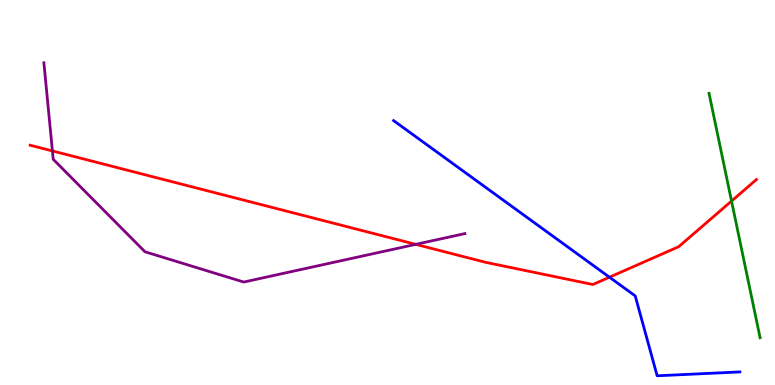[{'lines': ['blue', 'red'], 'intersections': [{'x': 7.86, 'y': 2.8}]}, {'lines': ['green', 'red'], 'intersections': [{'x': 9.44, 'y': 4.78}]}, {'lines': ['purple', 'red'], 'intersections': [{'x': 0.676, 'y': 6.08}, {'x': 5.36, 'y': 3.65}]}, {'lines': ['blue', 'green'], 'intersections': []}, {'lines': ['blue', 'purple'], 'intersections': []}, {'lines': ['green', 'purple'], 'intersections': []}]